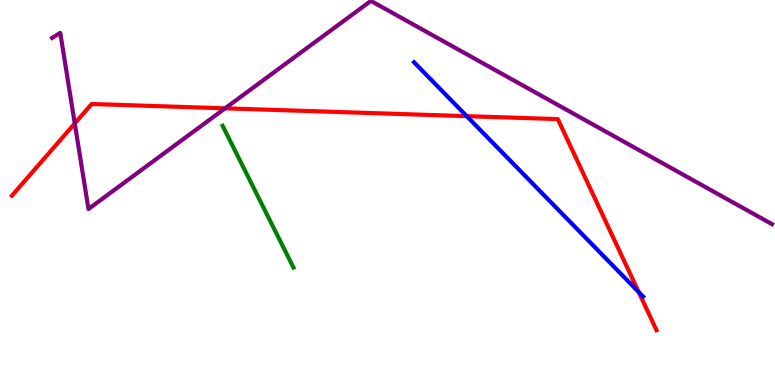[{'lines': ['blue', 'red'], 'intersections': [{'x': 6.02, 'y': 6.98}, {'x': 8.24, 'y': 2.42}]}, {'lines': ['green', 'red'], 'intersections': []}, {'lines': ['purple', 'red'], 'intersections': [{'x': 0.965, 'y': 6.79}, {'x': 2.9, 'y': 7.19}]}, {'lines': ['blue', 'green'], 'intersections': []}, {'lines': ['blue', 'purple'], 'intersections': []}, {'lines': ['green', 'purple'], 'intersections': []}]